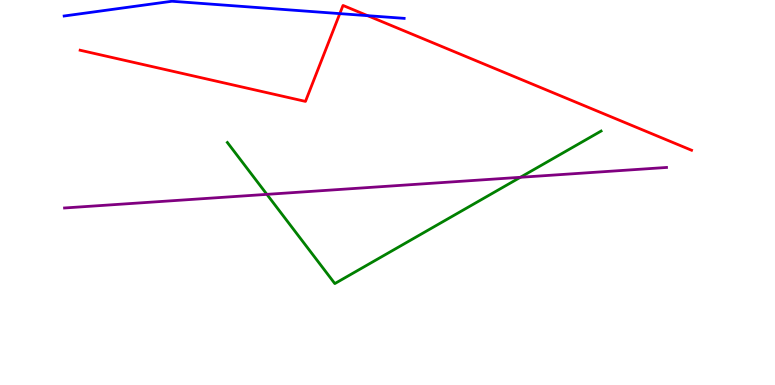[{'lines': ['blue', 'red'], 'intersections': [{'x': 4.38, 'y': 9.65}, {'x': 4.74, 'y': 9.59}]}, {'lines': ['green', 'red'], 'intersections': []}, {'lines': ['purple', 'red'], 'intersections': []}, {'lines': ['blue', 'green'], 'intersections': []}, {'lines': ['blue', 'purple'], 'intersections': []}, {'lines': ['green', 'purple'], 'intersections': [{'x': 3.44, 'y': 4.95}, {'x': 6.71, 'y': 5.39}]}]